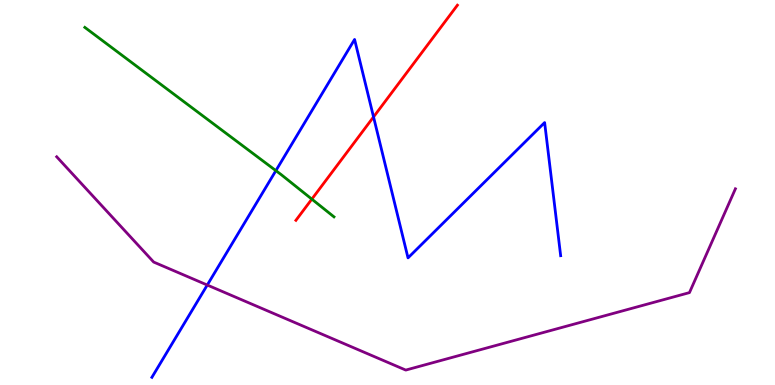[{'lines': ['blue', 'red'], 'intersections': [{'x': 4.82, 'y': 6.96}]}, {'lines': ['green', 'red'], 'intersections': [{'x': 4.02, 'y': 4.83}]}, {'lines': ['purple', 'red'], 'intersections': []}, {'lines': ['blue', 'green'], 'intersections': [{'x': 3.56, 'y': 5.57}]}, {'lines': ['blue', 'purple'], 'intersections': [{'x': 2.67, 'y': 2.6}]}, {'lines': ['green', 'purple'], 'intersections': []}]